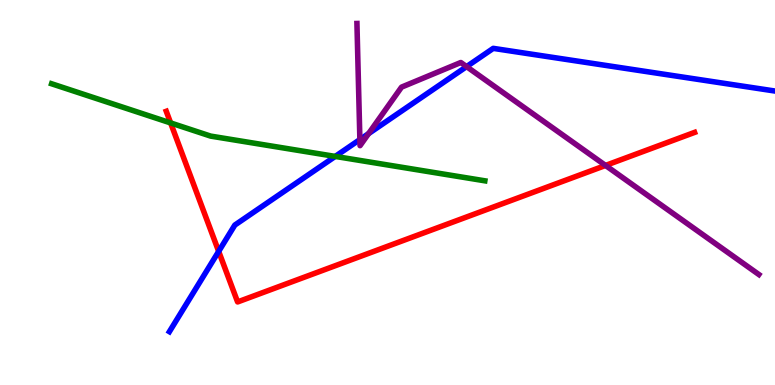[{'lines': ['blue', 'red'], 'intersections': [{'x': 2.82, 'y': 3.47}]}, {'lines': ['green', 'red'], 'intersections': [{'x': 2.2, 'y': 6.81}]}, {'lines': ['purple', 'red'], 'intersections': [{'x': 7.81, 'y': 5.7}]}, {'lines': ['blue', 'green'], 'intersections': [{'x': 4.33, 'y': 5.94}]}, {'lines': ['blue', 'purple'], 'intersections': [{'x': 4.64, 'y': 6.38}, {'x': 4.76, 'y': 6.53}, {'x': 6.02, 'y': 8.27}]}, {'lines': ['green', 'purple'], 'intersections': []}]